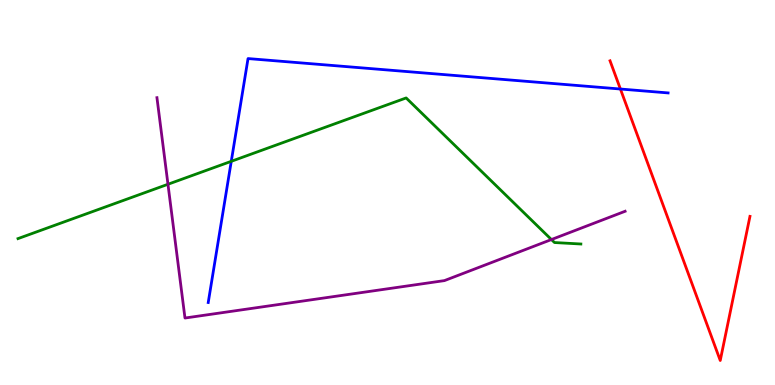[{'lines': ['blue', 'red'], 'intersections': [{'x': 8.01, 'y': 7.69}]}, {'lines': ['green', 'red'], 'intersections': []}, {'lines': ['purple', 'red'], 'intersections': []}, {'lines': ['blue', 'green'], 'intersections': [{'x': 2.98, 'y': 5.81}]}, {'lines': ['blue', 'purple'], 'intersections': []}, {'lines': ['green', 'purple'], 'intersections': [{'x': 2.17, 'y': 5.21}, {'x': 7.12, 'y': 3.78}]}]